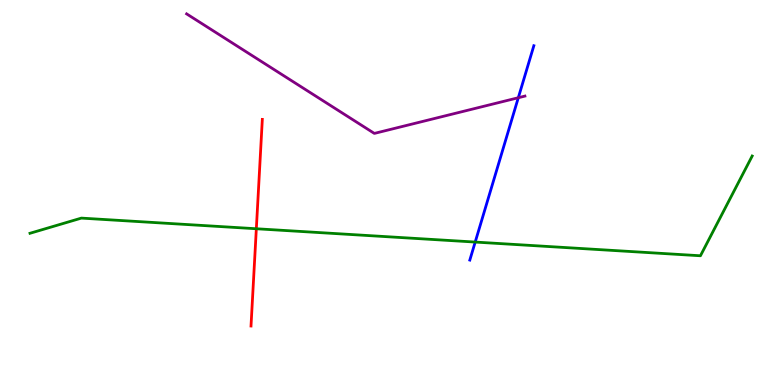[{'lines': ['blue', 'red'], 'intersections': []}, {'lines': ['green', 'red'], 'intersections': [{'x': 3.31, 'y': 4.06}]}, {'lines': ['purple', 'red'], 'intersections': []}, {'lines': ['blue', 'green'], 'intersections': [{'x': 6.13, 'y': 3.71}]}, {'lines': ['blue', 'purple'], 'intersections': [{'x': 6.69, 'y': 7.46}]}, {'lines': ['green', 'purple'], 'intersections': []}]